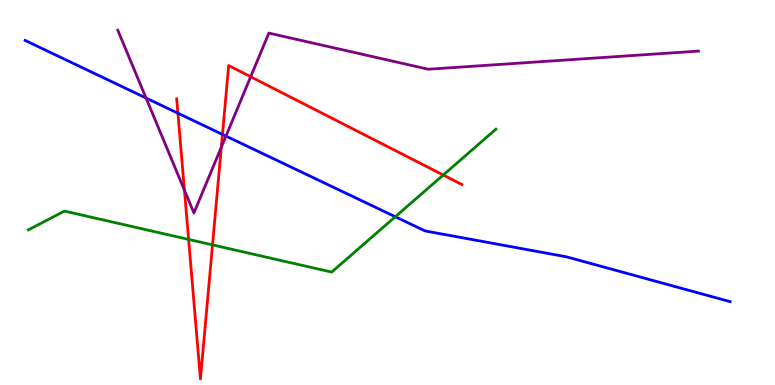[{'lines': ['blue', 'red'], 'intersections': [{'x': 2.3, 'y': 7.06}, {'x': 2.87, 'y': 6.51}]}, {'lines': ['green', 'red'], 'intersections': [{'x': 2.43, 'y': 3.78}, {'x': 2.74, 'y': 3.64}, {'x': 5.72, 'y': 5.45}]}, {'lines': ['purple', 'red'], 'intersections': [{'x': 2.38, 'y': 5.06}, {'x': 2.86, 'y': 6.18}, {'x': 3.23, 'y': 8.01}]}, {'lines': ['blue', 'green'], 'intersections': [{'x': 5.1, 'y': 4.37}]}, {'lines': ['blue', 'purple'], 'intersections': [{'x': 1.88, 'y': 7.45}, {'x': 2.92, 'y': 6.47}]}, {'lines': ['green', 'purple'], 'intersections': []}]